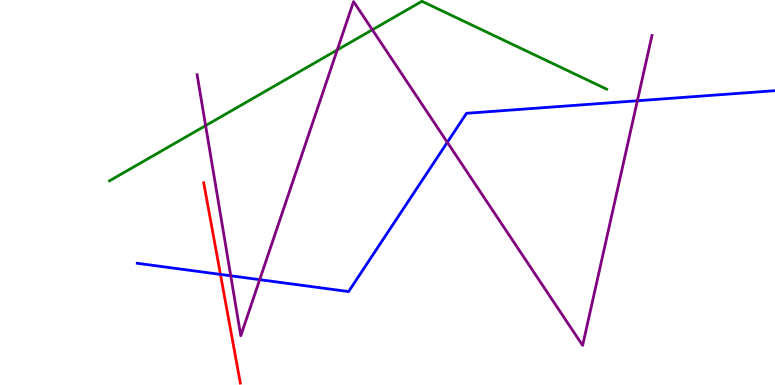[{'lines': ['blue', 'red'], 'intersections': [{'x': 2.84, 'y': 2.87}]}, {'lines': ['green', 'red'], 'intersections': []}, {'lines': ['purple', 'red'], 'intersections': []}, {'lines': ['blue', 'green'], 'intersections': []}, {'lines': ['blue', 'purple'], 'intersections': [{'x': 2.98, 'y': 2.84}, {'x': 3.35, 'y': 2.74}, {'x': 5.77, 'y': 6.3}, {'x': 8.22, 'y': 7.38}]}, {'lines': ['green', 'purple'], 'intersections': [{'x': 2.65, 'y': 6.74}, {'x': 4.35, 'y': 8.7}, {'x': 4.8, 'y': 9.23}]}]